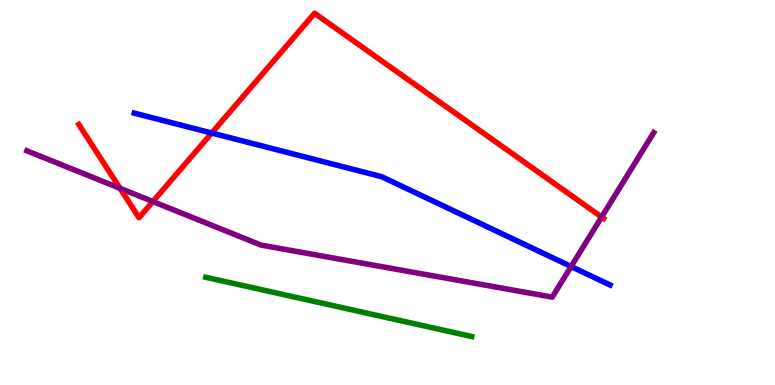[{'lines': ['blue', 'red'], 'intersections': [{'x': 2.73, 'y': 6.54}]}, {'lines': ['green', 'red'], 'intersections': []}, {'lines': ['purple', 'red'], 'intersections': [{'x': 1.55, 'y': 5.11}, {'x': 1.97, 'y': 4.76}, {'x': 7.76, 'y': 4.36}]}, {'lines': ['blue', 'green'], 'intersections': []}, {'lines': ['blue', 'purple'], 'intersections': [{'x': 7.37, 'y': 3.08}]}, {'lines': ['green', 'purple'], 'intersections': []}]